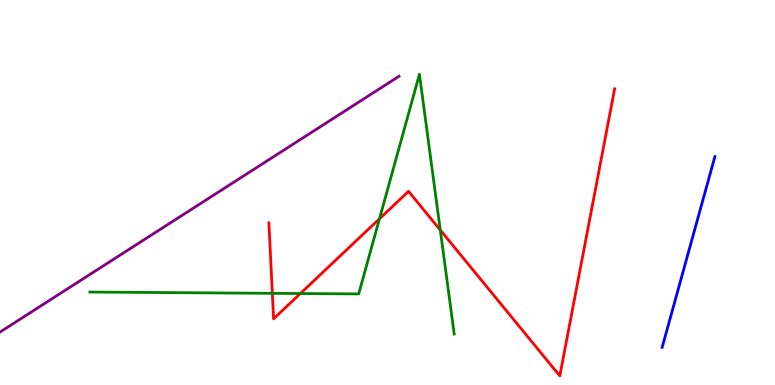[{'lines': ['blue', 'red'], 'intersections': []}, {'lines': ['green', 'red'], 'intersections': [{'x': 3.51, 'y': 2.38}, {'x': 3.88, 'y': 2.38}, {'x': 4.9, 'y': 4.32}, {'x': 5.68, 'y': 4.02}]}, {'lines': ['purple', 'red'], 'intersections': []}, {'lines': ['blue', 'green'], 'intersections': []}, {'lines': ['blue', 'purple'], 'intersections': []}, {'lines': ['green', 'purple'], 'intersections': []}]